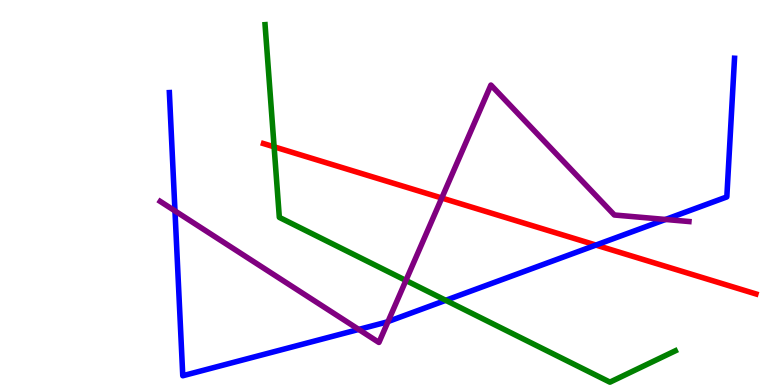[{'lines': ['blue', 'red'], 'intersections': [{'x': 7.69, 'y': 3.63}]}, {'lines': ['green', 'red'], 'intersections': [{'x': 3.54, 'y': 6.19}]}, {'lines': ['purple', 'red'], 'intersections': [{'x': 5.7, 'y': 4.86}]}, {'lines': ['blue', 'green'], 'intersections': [{'x': 5.75, 'y': 2.2}]}, {'lines': ['blue', 'purple'], 'intersections': [{'x': 2.26, 'y': 4.52}, {'x': 4.63, 'y': 1.44}, {'x': 5.01, 'y': 1.65}, {'x': 8.59, 'y': 4.3}]}, {'lines': ['green', 'purple'], 'intersections': [{'x': 5.24, 'y': 2.72}]}]